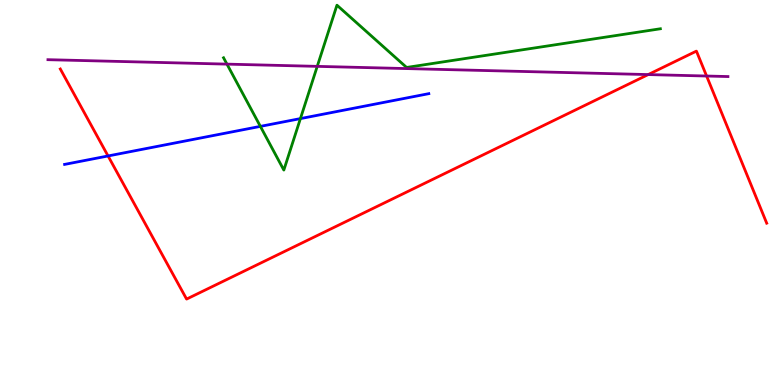[{'lines': ['blue', 'red'], 'intersections': [{'x': 1.39, 'y': 5.95}]}, {'lines': ['green', 'red'], 'intersections': []}, {'lines': ['purple', 'red'], 'intersections': [{'x': 8.36, 'y': 8.06}, {'x': 9.12, 'y': 8.03}]}, {'lines': ['blue', 'green'], 'intersections': [{'x': 3.36, 'y': 6.72}, {'x': 3.88, 'y': 6.92}]}, {'lines': ['blue', 'purple'], 'intersections': []}, {'lines': ['green', 'purple'], 'intersections': [{'x': 2.93, 'y': 8.33}, {'x': 4.09, 'y': 8.28}]}]